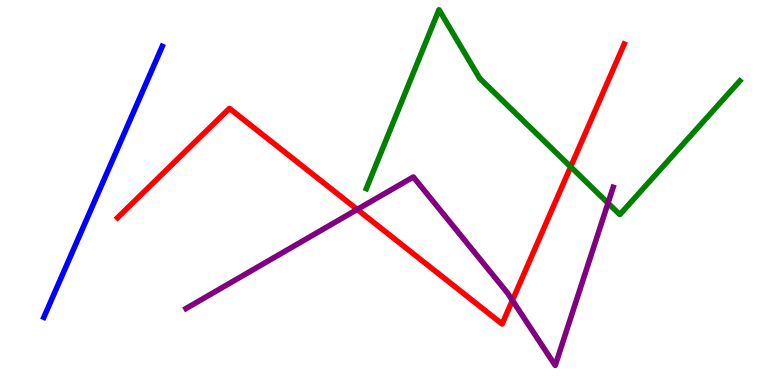[{'lines': ['blue', 'red'], 'intersections': []}, {'lines': ['green', 'red'], 'intersections': [{'x': 7.36, 'y': 5.67}]}, {'lines': ['purple', 'red'], 'intersections': [{'x': 4.61, 'y': 4.56}, {'x': 6.61, 'y': 2.2}]}, {'lines': ['blue', 'green'], 'intersections': []}, {'lines': ['blue', 'purple'], 'intersections': []}, {'lines': ['green', 'purple'], 'intersections': [{'x': 7.85, 'y': 4.72}]}]